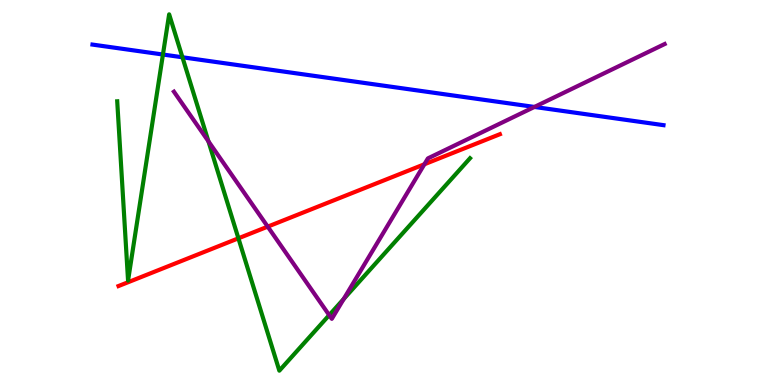[{'lines': ['blue', 'red'], 'intersections': []}, {'lines': ['green', 'red'], 'intersections': [{'x': 3.08, 'y': 3.81}]}, {'lines': ['purple', 'red'], 'intersections': [{'x': 3.45, 'y': 4.11}, {'x': 5.48, 'y': 5.73}]}, {'lines': ['blue', 'green'], 'intersections': [{'x': 2.1, 'y': 8.58}, {'x': 2.35, 'y': 8.51}]}, {'lines': ['blue', 'purple'], 'intersections': [{'x': 6.9, 'y': 7.22}]}, {'lines': ['green', 'purple'], 'intersections': [{'x': 2.69, 'y': 6.33}, {'x': 4.25, 'y': 1.81}, {'x': 4.44, 'y': 2.24}]}]